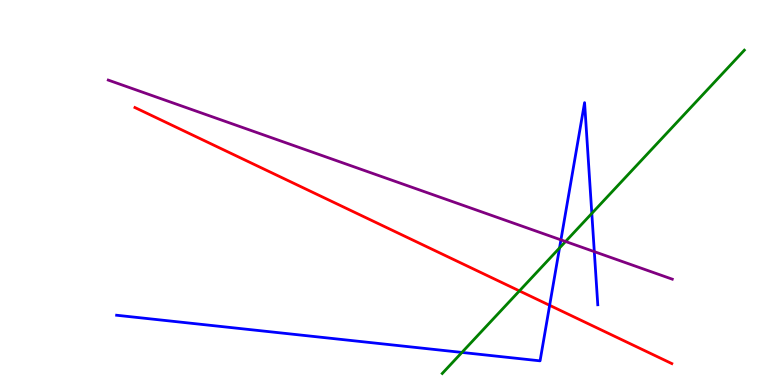[{'lines': ['blue', 'red'], 'intersections': [{'x': 7.09, 'y': 2.07}]}, {'lines': ['green', 'red'], 'intersections': [{'x': 6.7, 'y': 2.44}]}, {'lines': ['purple', 'red'], 'intersections': []}, {'lines': ['blue', 'green'], 'intersections': [{'x': 5.96, 'y': 0.846}, {'x': 7.22, 'y': 3.56}, {'x': 7.64, 'y': 4.46}]}, {'lines': ['blue', 'purple'], 'intersections': [{'x': 7.24, 'y': 3.77}, {'x': 7.67, 'y': 3.46}]}, {'lines': ['green', 'purple'], 'intersections': [{'x': 7.3, 'y': 3.73}]}]